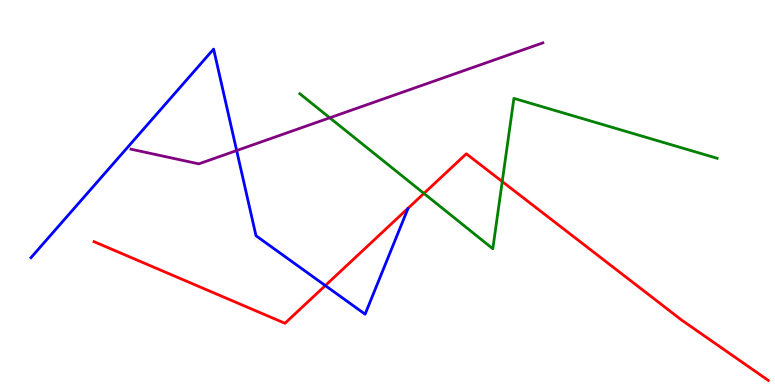[{'lines': ['blue', 'red'], 'intersections': [{'x': 4.2, 'y': 2.58}]}, {'lines': ['green', 'red'], 'intersections': [{'x': 5.47, 'y': 4.98}, {'x': 6.48, 'y': 5.28}]}, {'lines': ['purple', 'red'], 'intersections': []}, {'lines': ['blue', 'green'], 'intersections': []}, {'lines': ['blue', 'purple'], 'intersections': [{'x': 3.05, 'y': 6.09}]}, {'lines': ['green', 'purple'], 'intersections': [{'x': 4.26, 'y': 6.94}]}]